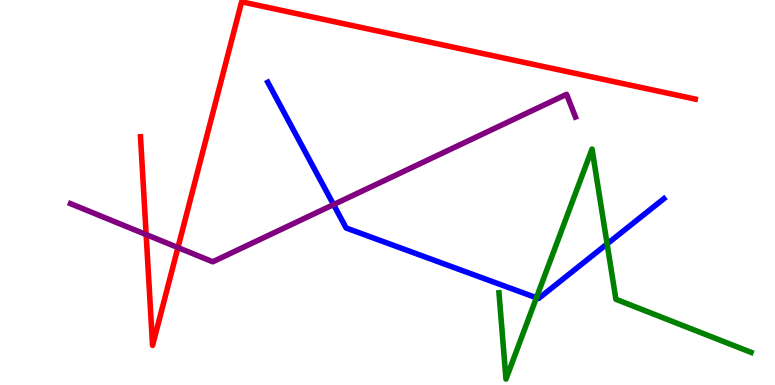[{'lines': ['blue', 'red'], 'intersections': []}, {'lines': ['green', 'red'], 'intersections': []}, {'lines': ['purple', 'red'], 'intersections': [{'x': 1.89, 'y': 3.91}, {'x': 2.3, 'y': 3.57}]}, {'lines': ['blue', 'green'], 'intersections': [{'x': 6.92, 'y': 2.27}, {'x': 7.83, 'y': 3.66}]}, {'lines': ['blue', 'purple'], 'intersections': [{'x': 4.3, 'y': 4.69}]}, {'lines': ['green', 'purple'], 'intersections': []}]